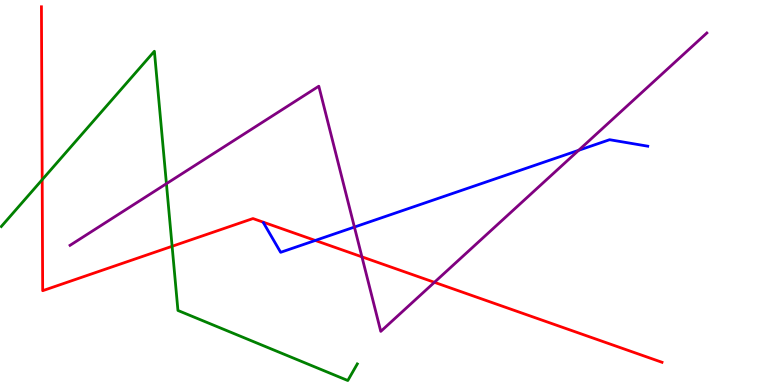[{'lines': ['blue', 'red'], 'intersections': [{'x': 4.07, 'y': 3.75}]}, {'lines': ['green', 'red'], 'intersections': [{'x': 0.544, 'y': 5.33}, {'x': 2.22, 'y': 3.6}]}, {'lines': ['purple', 'red'], 'intersections': [{'x': 4.67, 'y': 3.33}, {'x': 5.61, 'y': 2.67}]}, {'lines': ['blue', 'green'], 'intersections': []}, {'lines': ['blue', 'purple'], 'intersections': [{'x': 4.57, 'y': 4.1}, {'x': 7.47, 'y': 6.1}]}, {'lines': ['green', 'purple'], 'intersections': [{'x': 2.15, 'y': 5.23}]}]